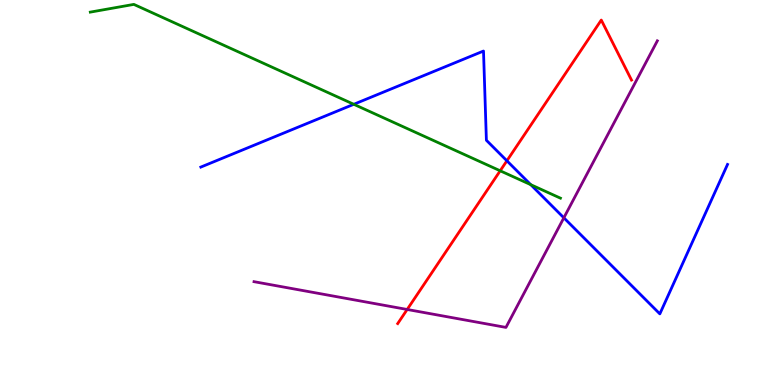[{'lines': ['blue', 'red'], 'intersections': [{'x': 6.54, 'y': 5.82}]}, {'lines': ['green', 'red'], 'intersections': [{'x': 6.45, 'y': 5.56}]}, {'lines': ['purple', 'red'], 'intersections': [{'x': 5.25, 'y': 1.96}]}, {'lines': ['blue', 'green'], 'intersections': [{'x': 4.56, 'y': 7.29}, {'x': 6.85, 'y': 5.2}]}, {'lines': ['blue', 'purple'], 'intersections': [{'x': 7.28, 'y': 4.34}]}, {'lines': ['green', 'purple'], 'intersections': []}]